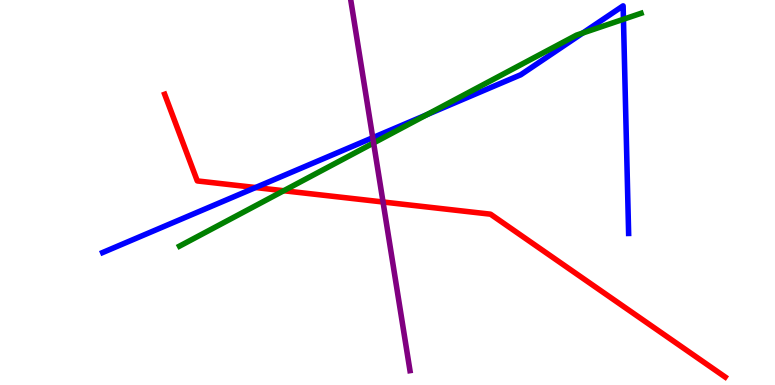[{'lines': ['blue', 'red'], 'intersections': [{'x': 3.3, 'y': 5.13}]}, {'lines': ['green', 'red'], 'intersections': [{'x': 3.66, 'y': 5.05}]}, {'lines': ['purple', 'red'], 'intersections': [{'x': 4.94, 'y': 4.75}]}, {'lines': ['blue', 'green'], 'intersections': [{'x': 5.51, 'y': 7.02}, {'x': 7.52, 'y': 9.14}, {'x': 8.04, 'y': 9.5}]}, {'lines': ['blue', 'purple'], 'intersections': [{'x': 4.81, 'y': 6.42}]}, {'lines': ['green', 'purple'], 'intersections': [{'x': 4.82, 'y': 6.29}]}]